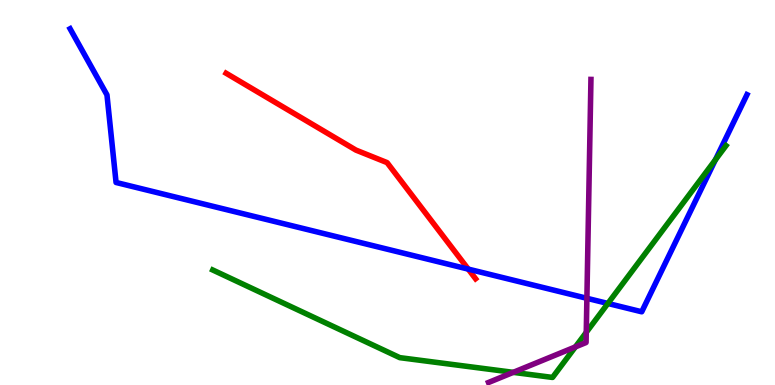[{'lines': ['blue', 'red'], 'intersections': [{'x': 6.04, 'y': 3.01}]}, {'lines': ['green', 'red'], 'intersections': []}, {'lines': ['purple', 'red'], 'intersections': []}, {'lines': ['blue', 'green'], 'intersections': [{'x': 7.84, 'y': 2.12}, {'x': 9.23, 'y': 5.85}]}, {'lines': ['blue', 'purple'], 'intersections': [{'x': 7.57, 'y': 2.25}]}, {'lines': ['green', 'purple'], 'intersections': [{'x': 6.62, 'y': 0.329}, {'x': 7.42, 'y': 0.989}, {'x': 7.56, 'y': 1.37}]}]